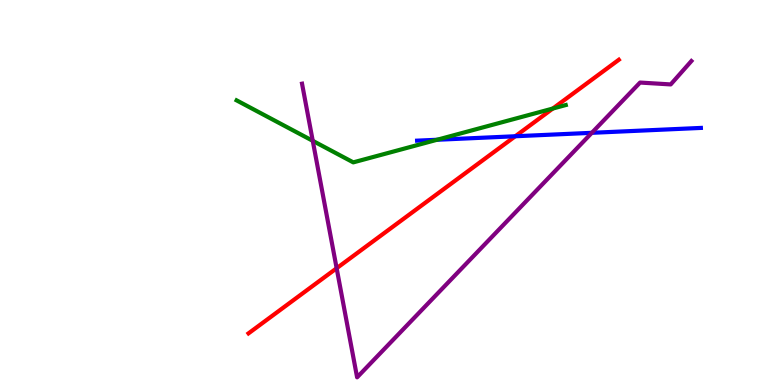[{'lines': ['blue', 'red'], 'intersections': [{'x': 6.65, 'y': 6.46}]}, {'lines': ['green', 'red'], 'intersections': [{'x': 7.13, 'y': 7.18}]}, {'lines': ['purple', 'red'], 'intersections': [{'x': 4.34, 'y': 3.03}]}, {'lines': ['blue', 'green'], 'intersections': [{'x': 5.64, 'y': 6.37}]}, {'lines': ['blue', 'purple'], 'intersections': [{'x': 7.64, 'y': 6.55}]}, {'lines': ['green', 'purple'], 'intersections': [{'x': 4.04, 'y': 6.34}]}]